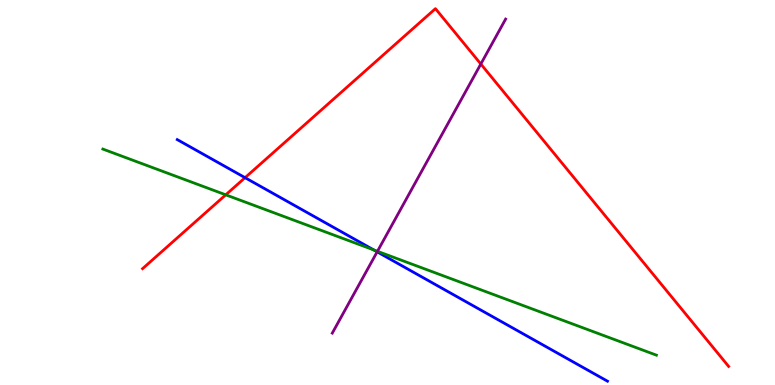[{'lines': ['blue', 'red'], 'intersections': [{'x': 3.16, 'y': 5.39}]}, {'lines': ['green', 'red'], 'intersections': [{'x': 2.91, 'y': 4.94}]}, {'lines': ['purple', 'red'], 'intersections': [{'x': 6.2, 'y': 8.34}]}, {'lines': ['blue', 'green'], 'intersections': [{'x': 4.82, 'y': 3.51}]}, {'lines': ['blue', 'purple'], 'intersections': [{'x': 4.87, 'y': 3.46}]}, {'lines': ['green', 'purple'], 'intersections': [{'x': 4.87, 'y': 3.47}]}]